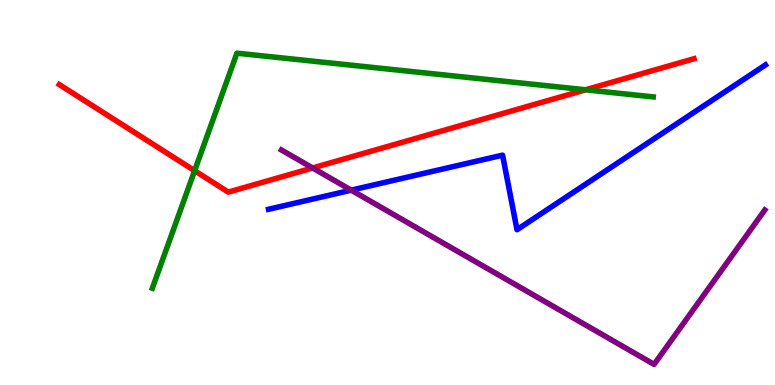[{'lines': ['blue', 'red'], 'intersections': []}, {'lines': ['green', 'red'], 'intersections': [{'x': 2.51, 'y': 5.57}, {'x': 7.56, 'y': 7.67}]}, {'lines': ['purple', 'red'], 'intersections': [{'x': 4.03, 'y': 5.64}]}, {'lines': ['blue', 'green'], 'intersections': []}, {'lines': ['blue', 'purple'], 'intersections': [{'x': 4.53, 'y': 5.06}]}, {'lines': ['green', 'purple'], 'intersections': []}]